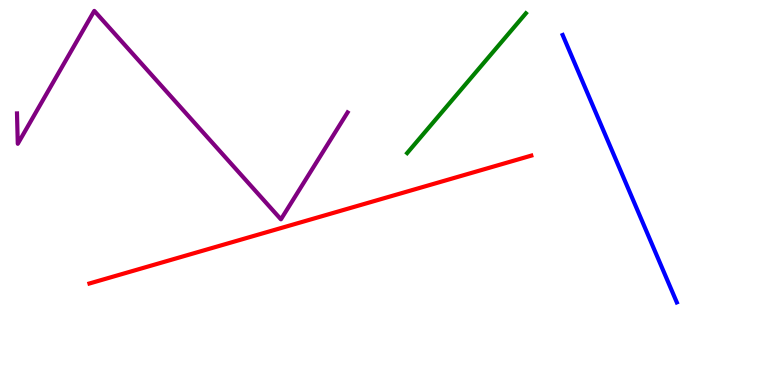[{'lines': ['blue', 'red'], 'intersections': []}, {'lines': ['green', 'red'], 'intersections': []}, {'lines': ['purple', 'red'], 'intersections': []}, {'lines': ['blue', 'green'], 'intersections': []}, {'lines': ['blue', 'purple'], 'intersections': []}, {'lines': ['green', 'purple'], 'intersections': []}]